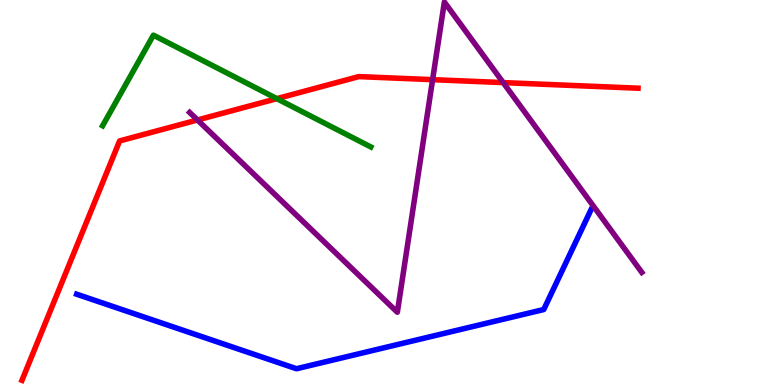[{'lines': ['blue', 'red'], 'intersections': []}, {'lines': ['green', 'red'], 'intersections': [{'x': 3.57, 'y': 7.44}]}, {'lines': ['purple', 'red'], 'intersections': [{'x': 2.55, 'y': 6.88}, {'x': 5.58, 'y': 7.93}, {'x': 6.49, 'y': 7.85}]}, {'lines': ['blue', 'green'], 'intersections': []}, {'lines': ['blue', 'purple'], 'intersections': []}, {'lines': ['green', 'purple'], 'intersections': []}]